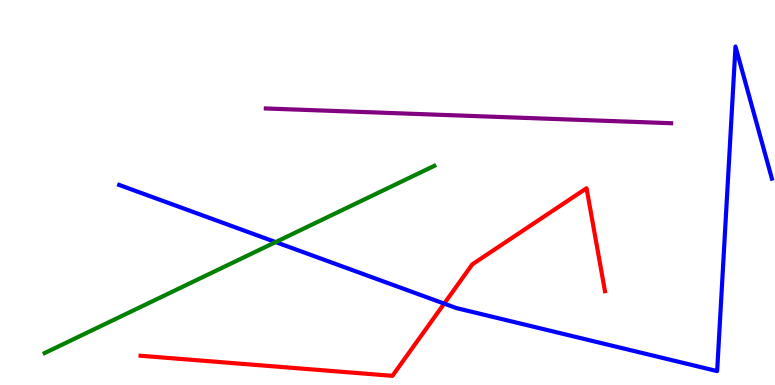[{'lines': ['blue', 'red'], 'intersections': [{'x': 5.73, 'y': 2.11}]}, {'lines': ['green', 'red'], 'intersections': []}, {'lines': ['purple', 'red'], 'intersections': []}, {'lines': ['blue', 'green'], 'intersections': [{'x': 3.56, 'y': 3.71}]}, {'lines': ['blue', 'purple'], 'intersections': []}, {'lines': ['green', 'purple'], 'intersections': []}]